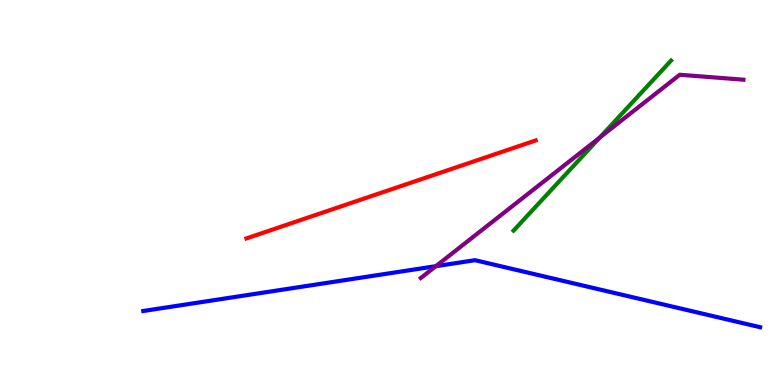[{'lines': ['blue', 'red'], 'intersections': []}, {'lines': ['green', 'red'], 'intersections': []}, {'lines': ['purple', 'red'], 'intersections': []}, {'lines': ['blue', 'green'], 'intersections': []}, {'lines': ['blue', 'purple'], 'intersections': [{'x': 5.62, 'y': 3.09}]}, {'lines': ['green', 'purple'], 'intersections': [{'x': 7.74, 'y': 6.43}]}]